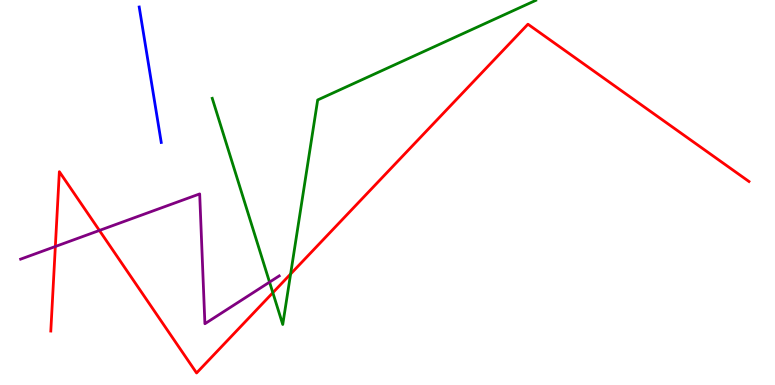[{'lines': ['blue', 'red'], 'intersections': []}, {'lines': ['green', 'red'], 'intersections': [{'x': 3.52, 'y': 2.4}, {'x': 3.75, 'y': 2.88}]}, {'lines': ['purple', 'red'], 'intersections': [{'x': 0.714, 'y': 3.6}, {'x': 1.28, 'y': 4.01}]}, {'lines': ['blue', 'green'], 'intersections': []}, {'lines': ['blue', 'purple'], 'intersections': []}, {'lines': ['green', 'purple'], 'intersections': [{'x': 3.48, 'y': 2.67}]}]